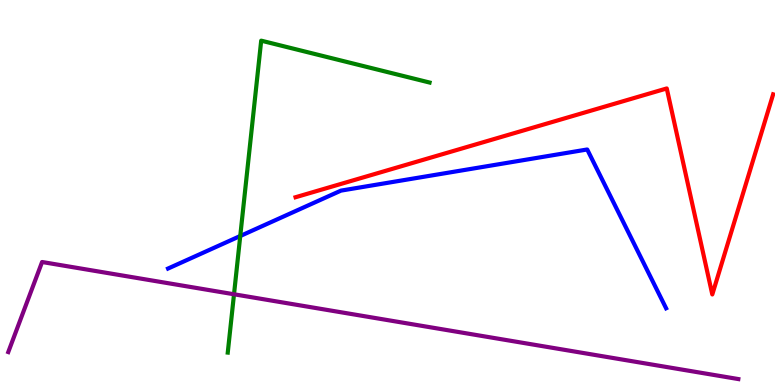[{'lines': ['blue', 'red'], 'intersections': []}, {'lines': ['green', 'red'], 'intersections': []}, {'lines': ['purple', 'red'], 'intersections': []}, {'lines': ['blue', 'green'], 'intersections': [{'x': 3.1, 'y': 3.87}]}, {'lines': ['blue', 'purple'], 'intersections': []}, {'lines': ['green', 'purple'], 'intersections': [{'x': 3.02, 'y': 2.36}]}]